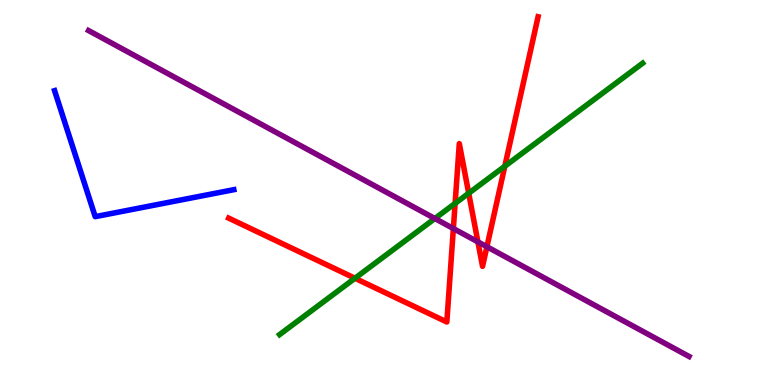[{'lines': ['blue', 'red'], 'intersections': []}, {'lines': ['green', 'red'], 'intersections': [{'x': 4.58, 'y': 2.77}, {'x': 5.87, 'y': 4.72}, {'x': 6.05, 'y': 4.98}, {'x': 6.51, 'y': 5.68}]}, {'lines': ['purple', 'red'], 'intersections': [{'x': 5.85, 'y': 4.06}, {'x': 6.17, 'y': 3.72}, {'x': 6.28, 'y': 3.59}]}, {'lines': ['blue', 'green'], 'intersections': []}, {'lines': ['blue', 'purple'], 'intersections': []}, {'lines': ['green', 'purple'], 'intersections': [{'x': 5.61, 'y': 4.32}]}]